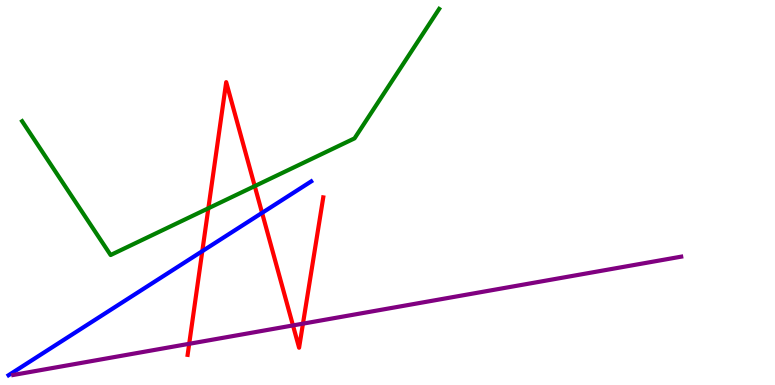[{'lines': ['blue', 'red'], 'intersections': [{'x': 2.61, 'y': 3.48}, {'x': 3.38, 'y': 4.47}]}, {'lines': ['green', 'red'], 'intersections': [{'x': 2.69, 'y': 4.59}, {'x': 3.29, 'y': 5.17}]}, {'lines': ['purple', 'red'], 'intersections': [{'x': 2.44, 'y': 1.07}, {'x': 3.78, 'y': 1.55}, {'x': 3.91, 'y': 1.59}]}, {'lines': ['blue', 'green'], 'intersections': []}, {'lines': ['blue', 'purple'], 'intersections': []}, {'lines': ['green', 'purple'], 'intersections': []}]